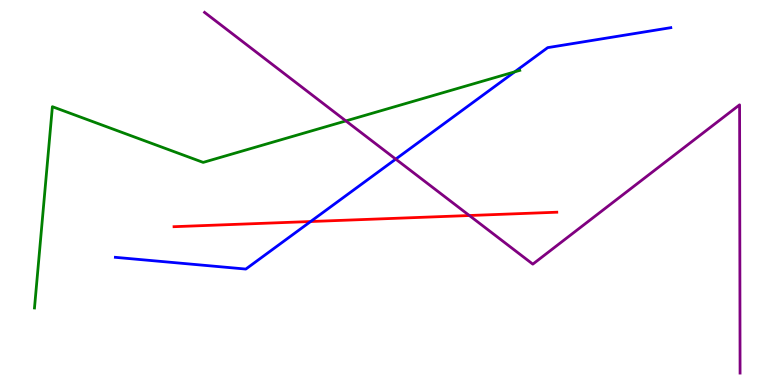[{'lines': ['blue', 'red'], 'intersections': [{'x': 4.01, 'y': 4.25}]}, {'lines': ['green', 'red'], 'intersections': []}, {'lines': ['purple', 'red'], 'intersections': [{'x': 6.06, 'y': 4.4}]}, {'lines': ['blue', 'green'], 'intersections': [{'x': 6.64, 'y': 8.13}]}, {'lines': ['blue', 'purple'], 'intersections': [{'x': 5.11, 'y': 5.87}]}, {'lines': ['green', 'purple'], 'intersections': [{'x': 4.46, 'y': 6.86}]}]